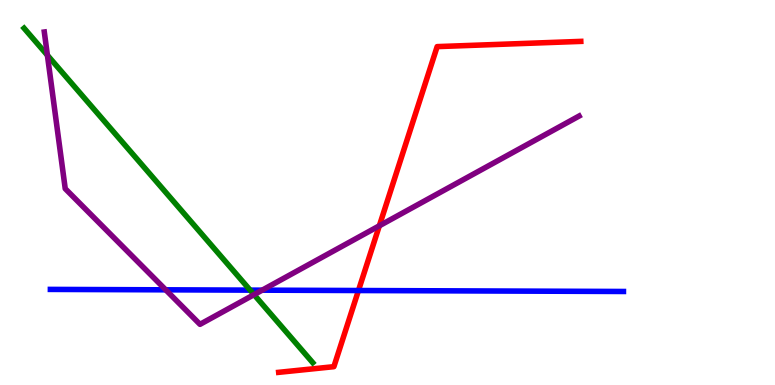[{'lines': ['blue', 'red'], 'intersections': [{'x': 4.63, 'y': 2.45}]}, {'lines': ['green', 'red'], 'intersections': []}, {'lines': ['purple', 'red'], 'intersections': [{'x': 4.89, 'y': 4.14}]}, {'lines': ['blue', 'green'], 'intersections': [{'x': 3.23, 'y': 2.46}]}, {'lines': ['blue', 'purple'], 'intersections': [{'x': 2.14, 'y': 2.47}, {'x': 3.38, 'y': 2.46}]}, {'lines': ['green', 'purple'], 'intersections': [{'x': 0.612, 'y': 8.57}, {'x': 3.28, 'y': 2.35}]}]